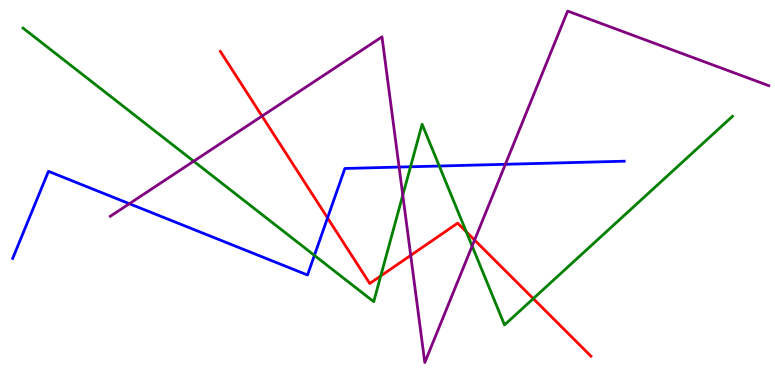[{'lines': ['blue', 'red'], 'intersections': [{'x': 4.23, 'y': 4.34}]}, {'lines': ['green', 'red'], 'intersections': [{'x': 4.91, 'y': 2.83}, {'x': 6.02, 'y': 3.98}, {'x': 6.88, 'y': 2.24}]}, {'lines': ['purple', 'red'], 'intersections': [{'x': 3.38, 'y': 6.98}, {'x': 5.3, 'y': 3.37}, {'x': 6.12, 'y': 3.76}]}, {'lines': ['blue', 'green'], 'intersections': [{'x': 4.06, 'y': 3.37}, {'x': 5.3, 'y': 5.67}, {'x': 5.67, 'y': 5.69}]}, {'lines': ['blue', 'purple'], 'intersections': [{'x': 1.67, 'y': 4.71}, {'x': 5.15, 'y': 5.66}, {'x': 6.52, 'y': 5.73}]}, {'lines': ['green', 'purple'], 'intersections': [{'x': 2.5, 'y': 5.81}, {'x': 5.2, 'y': 4.93}, {'x': 6.09, 'y': 3.61}]}]